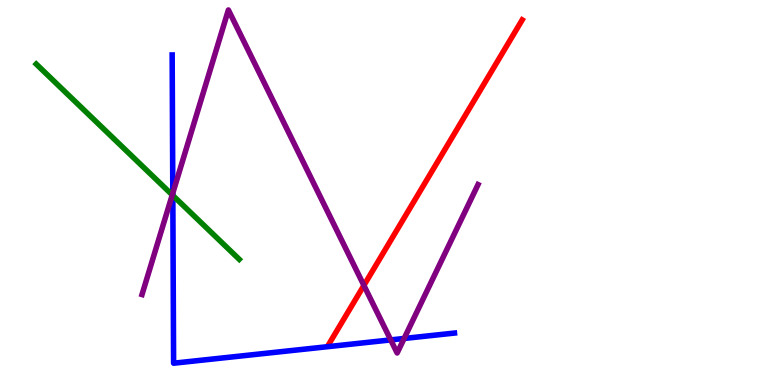[{'lines': ['blue', 'red'], 'intersections': []}, {'lines': ['green', 'red'], 'intersections': []}, {'lines': ['purple', 'red'], 'intersections': [{'x': 4.7, 'y': 2.59}]}, {'lines': ['blue', 'green'], 'intersections': [{'x': 2.23, 'y': 4.92}]}, {'lines': ['blue', 'purple'], 'intersections': [{'x': 2.23, 'y': 4.98}, {'x': 5.04, 'y': 1.17}, {'x': 5.21, 'y': 1.21}]}, {'lines': ['green', 'purple'], 'intersections': [{'x': 2.22, 'y': 4.94}]}]